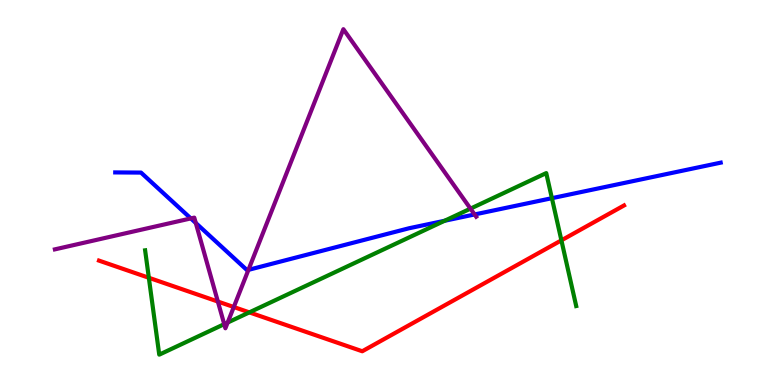[{'lines': ['blue', 'red'], 'intersections': []}, {'lines': ['green', 'red'], 'intersections': [{'x': 1.92, 'y': 2.79}, {'x': 3.22, 'y': 1.89}, {'x': 7.24, 'y': 3.76}]}, {'lines': ['purple', 'red'], 'intersections': [{'x': 2.81, 'y': 2.17}, {'x': 3.02, 'y': 2.03}]}, {'lines': ['blue', 'green'], 'intersections': [{'x': 5.74, 'y': 4.27}, {'x': 7.12, 'y': 4.85}]}, {'lines': ['blue', 'purple'], 'intersections': [{'x': 2.46, 'y': 4.33}, {'x': 2.53, 'y': 4.21}, {'x': 3.21, 'y': 2.99}, {'x': 6.12, 'y': 4.43}]}, {'lines': ['green', 'purple'], 'intersections': [{'x': 2.89, 'y': 1.58}, {'x': 2.94, 'y': 1.62}, {'x': 6.07, 'y': 4.58}]}]